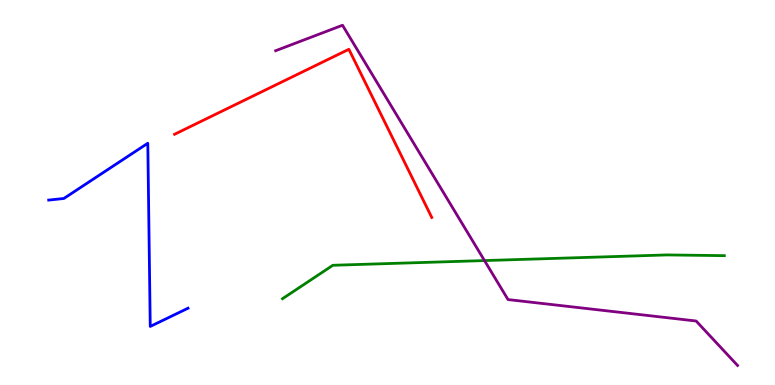[{'lines': ['blue', 'red'], 'intersections': []}, {'lines': ['green', 'red'], 'intersections': []}, {'lines': ['purple', 'red'], 'intersections': []}, {'lines': ['blue', 'green'], 'intersections': []}, {'lines': ['blue', 'purple'], 'intersections': []}, {'lines': ['green', 'purple'], 'intersections': [{'x': 6.25, 'y': 3.23}]}]